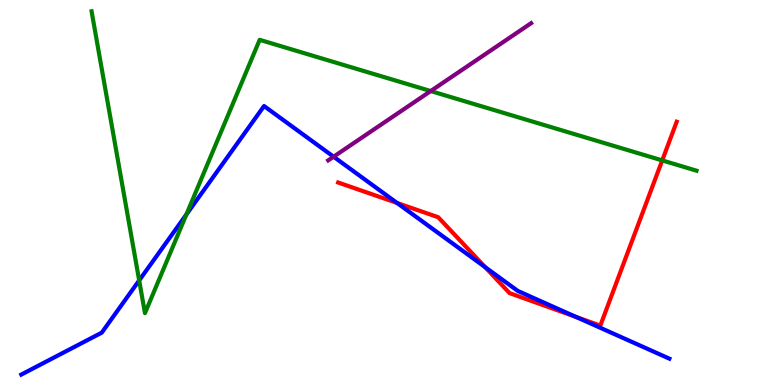[{'lines': ['blue', 'red'], 'intersections': [{'x': 5.12, 'y': 4.73}, {'x': 6.26, 'y': 3.06}, {'x': 7.43, 'y': 1.77}]}, {'lines': ['green', 'red'], 'intersections': [{'x': 8.54, 'y': 5.83}]}, {'lines': ['purple', 'red'], 'intersections': []}, {'lines': ['blue', 'green'], 'intersections': [{'x': 1.8, 'y': 2.72}, {'x': 2.4, 'y': 4.43}]}, {'lines': ['blue', 'purple'], 'intersections': [{'x': 4.3, 'y': 5.93}]}, {'lines': ['green', 'purple'], 'intersections': [{'x': 5.56, 'y': 7.63}]}]